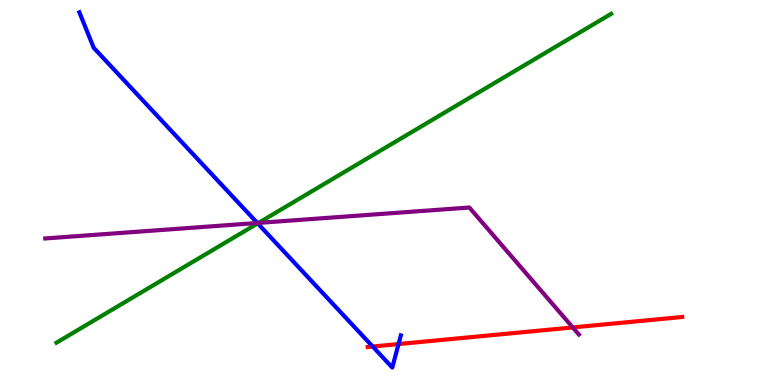[{'lines': ['blue', 'red'], 'intersections': [{'x': 4.81, 'y': 0.999}, {'x': 5.14, 'y': 1.06}]}, {'lines': ['green', 'red'], 'intersections': []}, {'lines': ['purple', 'red'], 'intersections': [{'x': 7.39, 'y': 1.5}]}, {'lines': ['blue', 'green'], 'intersections': [{'x': 3.33, 'y': 4.2}]}, {'lines': ['blue', 'purple'], 'intersections': [{'x': 3.32, 'y': 4.21}]}, {'lines': ['green', 'purple'], 'intersections': [{'x': 3.34, 'y': 4.21}]}]